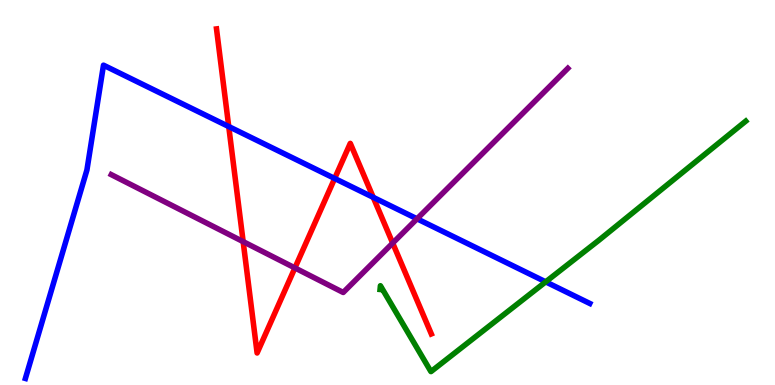[{'lines': ['blue', 'red'], 'intersections': [{'x': 2.95, 'y': 6.71}, {'x': 4.32, 'y': 5.36}, {'x': 4.82, 'y': 4.87}]}, {'lines': ['green', 'red'], 'intersections': []}, {'lines': ['purple', 'red'], 'intersections': [{'x': 3.14, 'y': 3.72}, {'x': 3.81, 'y': 3.04}, {'x': 5.07, 'y': 3.69}]}, {'lines': ['blue', 'green'], 'intersections': [{'x': 7.04, 'y': 2.68}]}, {'lines': ['blue', 'purple'], 'intersections': [{'x': 5.38, 'y': 4.32}]}, {'lines': ['green', 'purple'], 'intersections': []}]